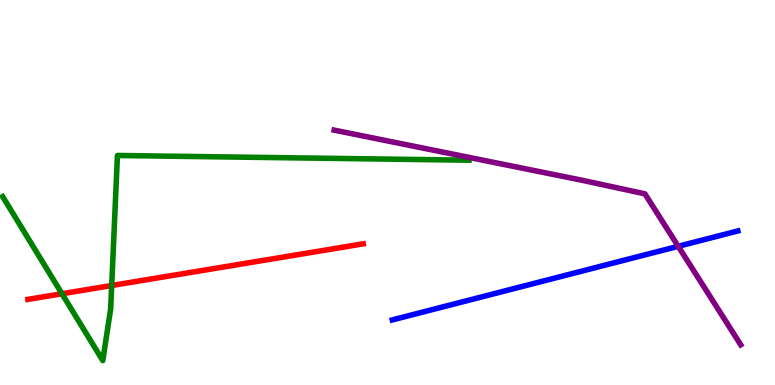[{'lines': ['blue', 'red'], 'intersections': []}, {'lines': ['green', 'red'], 'intersections': [{'x': 0.8, 'y': 2.37}, {'x': 1.44, 'y': 2.58}]}, {'lines': ['purple', 'red'], 'intersections': []}, {'lines': ['blue', 'green'], 'intersections': []}, {'lines': ['blue', 'purple'], 'intersections': [{'x': 8.75, 'y': 3.6}]}, {'lines': ['green', 'purple'], 'intersections': []}]